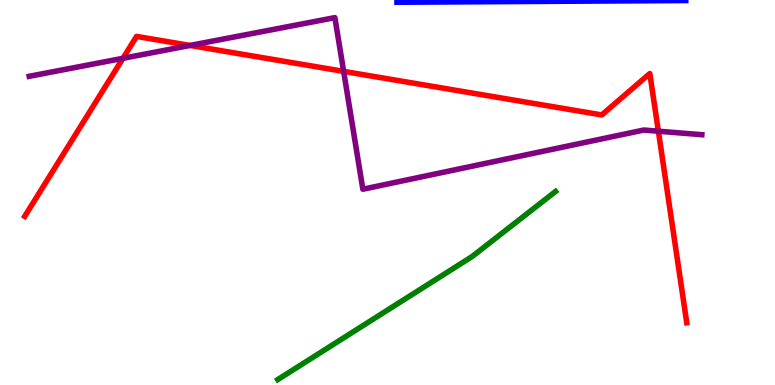[{'lines': ['blue', 'red'], 'intersections': []}, {'lines': ['green', 'red'], 'intersections': []}, {'lines': ['purple', 'red'], 'intersections': [{'x': 1.59, 'y': 8.49}, {'x': 2.45, 'y': 8.82}, {'x': 4.43, 'y': 8.15}, {'x': 8.5, 'y': 6.59}]}, {'lines': ['blue', 'green'], 'intersections': []}, {'lines': ['blue', 'purple'], 'intersections': []}, {'lines': ['green', 'purple'], 'intersections': []}]